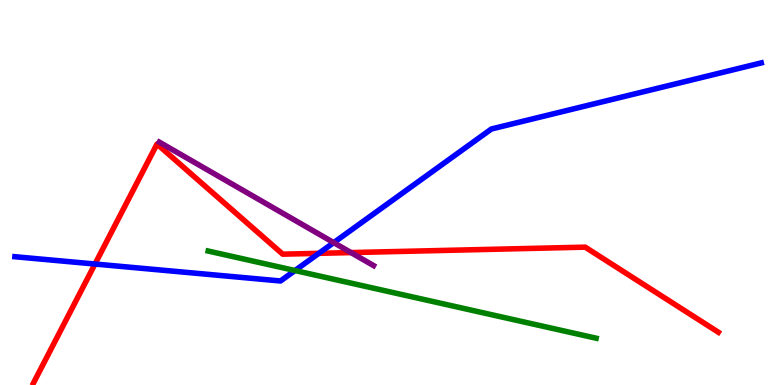[{'lines': ['blue', 'red'], 'intersections': [{'x': 1.23, 'y': 3.14}, {'x': 4.11, 'y': 3.42}]}, {'lines': ['green', 'red'], 'intersections': []}, {'lines': ['purple', 'red'], 'intersections': [{'x': 4.53, 'y': 3.44}]}, {'lines': ['blue', 'green'], 'intersections': [{'x': 3.81, 'y': 2.97}]}, {'lines': ['blue', 'purple'], 'intersections': [{'x': 4.31, 'y': 3.7}]}, {'lines': ['green', 'purple'], 'intersections': []}]